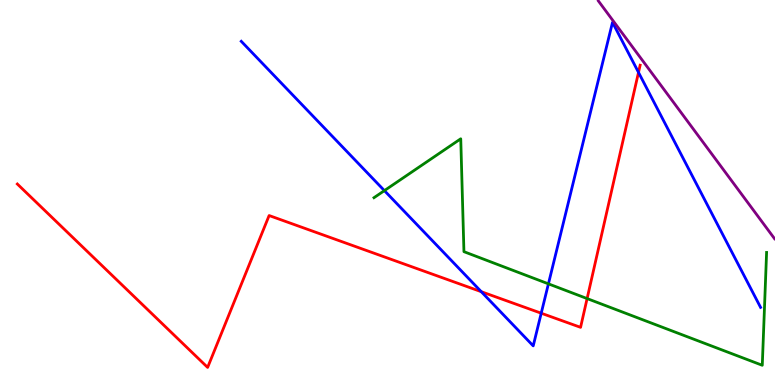[{'lines': ['blue', 'red'], 'intersections': [{'x': 6.21, 'y': 2.42}, {'x': 6.98, 'y': 1.86}, {'x': 8.24, 'y': 8.12}]}, {'lines': ['green', 'red'], 'intersections': [{'x': 7.58, 'y': 2.24}]}, {'lines': ['purple', 'red'], 'intersections': []}, {'lines': ['blue', 'green'], 'intersections': [{'x': 4.96, 'y': 5.05}, {'x': 7.08, 'y': 2.63}]}, {'lines': ['blue', 'purple'], 'intersections': []}, {'lines': ['green', 'purple'], 'intersections': []}]